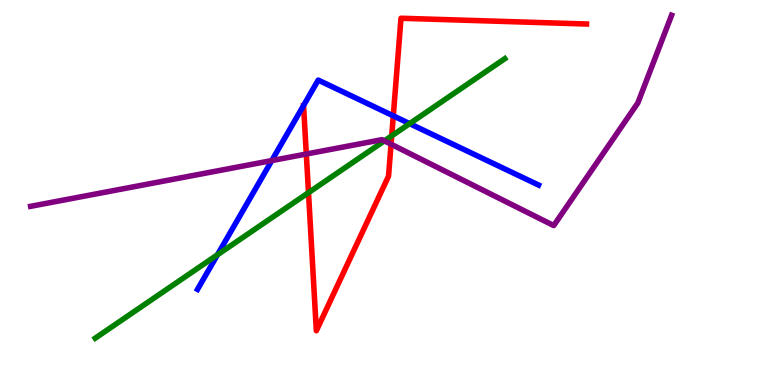[{'lines': ['blue', 'red'], 'intersections': [{'x': 5.07, 'y': 6.99}]}, {'lines': ['green', 'red'], 'intersections': [{'x': 3.98, 'y': 5.0}, {'x': 5.05, 'y': 6.47}]}, {'lines': ['purple', 'red'], 'intersections': [{'x': 3.95, 'y': 6.0}, {'x': 5.05, 'y': 6.25}]}, {'lines': ['blue', 'green'], 'intersections': [{'x': 2.81, 'y': 3.38}, {'x': 5.29, 'y': 6.79}]}, {'lines': ['blue', 'purple'], 'intersections': [{'x': 3.51, 'y': 5.83}]}, {'lines': ['green', 'purple'], 'intersections': [{'x': 4.96, 'y': 6.34}]}]